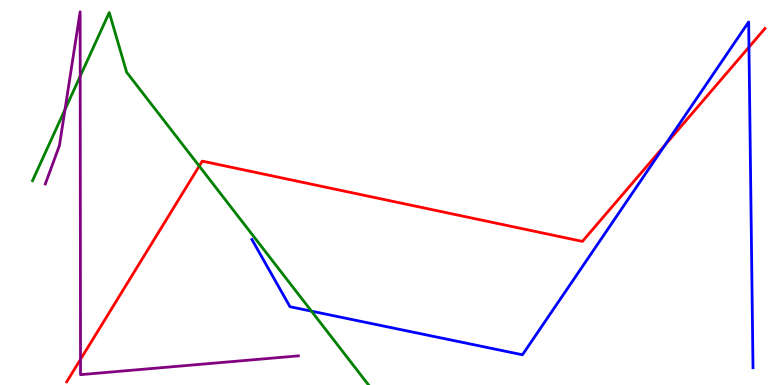[{'lines': ['blue', 'red'], 'intersections': [{'x': 8.58, 'y': 6.23}, {'x': 9.66, 'y': 8.78}]}, {'lines': ['green', 'red'], 'intersections': [{'x': 2.57, 'y': 5.69}]}, {'lines': ['purple', 'red'], 'intersections': [{'x': 1.04, 'y': 0.666}]}, {'lines': ['blue', 'green'], 'intersections': [{'x': 4.02, 'y': 1.92}]}, {'lines': ['blue', 'purple'], 'intersections': []}, {'lines': ['green', 'purple'], 'intersections': [{'x': 0.839, 'y': 7.16}, {'x': 1.03, 'y': 8.02}]}]